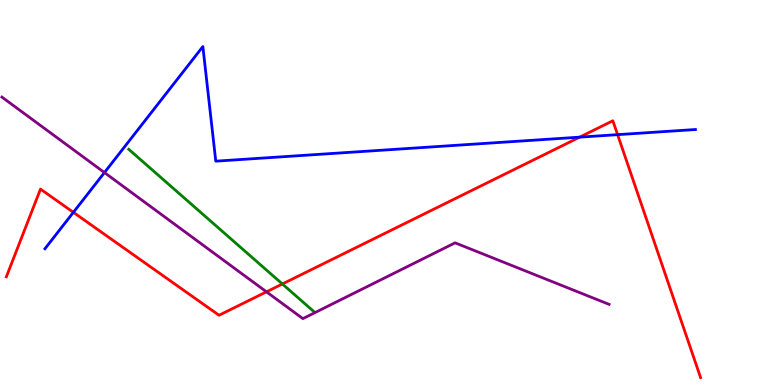[{'lines': ['blue', 'red'], 'intersections': [{'x': 0.947, 'y': 4.48}, {'x': 7.48, 'y': 6.44}, {'x': 7.97, 'y': 6.5}]}, {'lines': ['green', 'red'], 'intersections': [{'x': 3.64, 'y': 2.62}]}, {'lines': ['purple', 'red'], 'intersections': [{'x': 3.44, 'y': 2.42}]}, {'lines': ['blue', 'green'], 'intersections': []}, {'lines': ['blue', 'purple'], 'intersections': [{'x': 1.35, 'y': 5.52}]}, {'lines': ['green', 'purple'], 'intersections': []}]